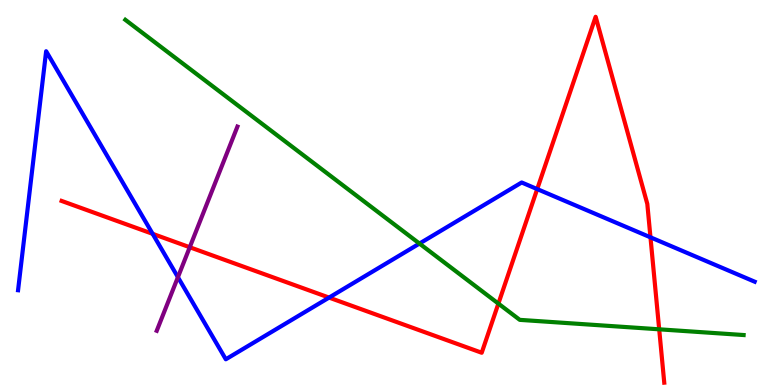[{'lines': ['blue', 'red'], 'intersections': [{'x': 1.97, 'y': 3.93}, {'x': 4.25, 'y': 2.27}, {'x': 6.93, 'y': 5.09}, {'x': 8.39, 'y': 3.84}]}, {'lines': ['green', 'red'], 'intersections': [{'x': 6.43, 'y': 2.11}, {'x': 8.51, 'y': 1.45}]}, {'lines': ['purple', 'red'], 'intersections': [{'x': 2.45, 'y': 3.58}]}, {'lines': ['blue', 'green'], 'intersections': [{'x': 5.41, 'y': 3.67}]}, {'lines': ['blue', 'purple'], 'intersections': [{'x': 2.3, 'y': 2.8}]}, {'lines': ['green', 'purple'], 'intersections': []}]